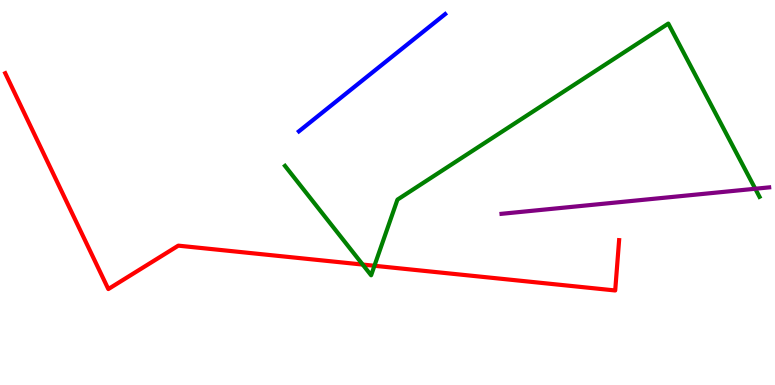[{'lines': ['blue', 'red'], 'intersections': []}, {'lines': ['green', 'red'], 'intersections': [{'x': 4.68, 'y': 3.13}, {'x': 4.83, 'y': 3.1}]}, {'lines': ['purple', 'red'], 'intersections': []}, {'lines': ['blue', 'green'], 'intersections': []}, {'lines': ['blue', 'purple'], 'intersections': []}, {'lines': ['green', 'purple'], 'intersections': [{'x': 9.75, 'y': 5.1}]}]